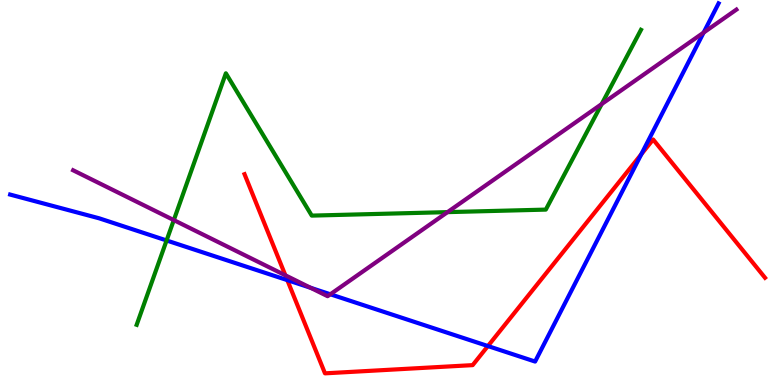[{'lines': ['blue', 'red'], 'intersections': [{'x': 3.71, 'y': 2.72}, {'x': 6.3, 'y': 1.01}, {'x': 8.27, 'y': 5.99}]}, {'lines': ['green', 'red'], 'intersections': []}, {'lines': ['purple', 'red'], 'intersections': [{'x': 3.68, 'y': 2.85}]}, {'lines': ['blue', 'green'], 'intersections': [{'x': 2.15, 'y': 3.75}]}, {'lines': ['blue', 'purple'], 'intersections': [{'x': 4.01, 'y': 2.53}, {'x': 4.26, 'y': 2.36}, {'x': 9.08, 'y': 9.15}]}, {'lines': ['green', 'purple'], 'intersections': [{'x': 2.24, 'y': 4.28}, {'x': 5.77, 'y': 4.49}, {'x': 7.76, 'y': 7.3}]}]